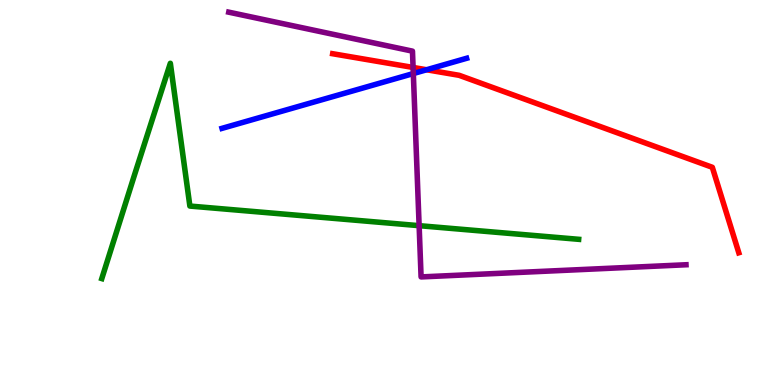[{'lines': ['blue', 'red'], 'intersections': [{'x': 5.5, 'y': 8.19}]}, {'lines': ['green', 'red'], 'intersections': []}, {'lines': ['purple', 'red'], 'intersections': [{'x': 5.33, 'y': 8.25}]}, {'lines': ['blue', 'green'], 'intersections': []}, {'lines': ['blue', 'purple'], 'intersections': [{'x': 5.33, 'y': 8.09}]}, {'lines': ['green', 'purple'], 'intersections': [{'x': 5.41, 'y': 4.14}]}]